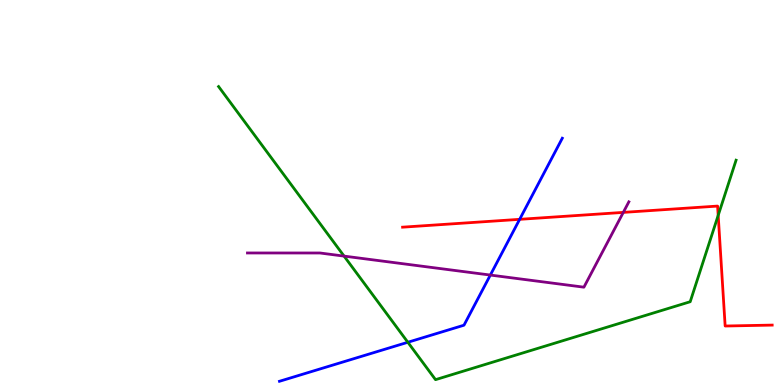[{'lines': ['blue', 'red'], 'intersections': [{'x': 6.71, 'y': 4.3}]}, {'lines': ['green', 'red'], 'intersections': [{'x': 9.27, 'y': 4.41}]}, {'lines': ['purple', 'red'], 'intersections': [{'x': 8.04, 'y': 4.48}]}, {'lines': ['blue', 'green'], 'intersections': [{'x': 5.26, 'y': 1.11}]}, {'lines': ['blue', 'purple'], 'intersections': [{'x': 6.33, 'y': 2.86}]}, {'lines': ['green', 'purple'], 'intersections': [{'x': 4.44, 'y': 3.35}]}]